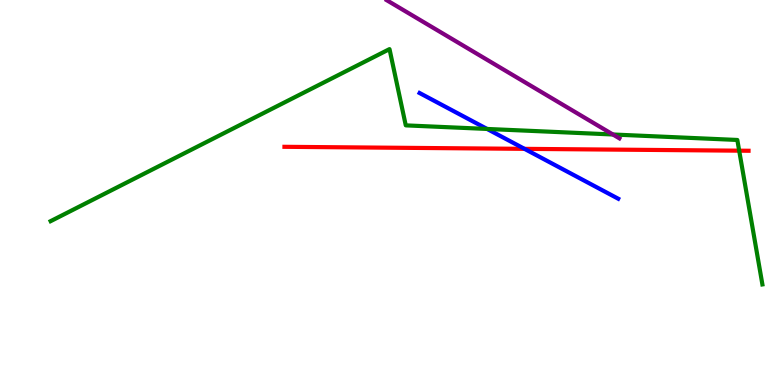[{'lines': ['blue', 'red'], 'intersections': [{'x': 6.77, 'y': 6.13}]}, {'lines': ['green', 'red'], 'intersections': [{'x': 9.54, 'y': 6.09}]}, {'lines': ['purple', 'red'], 'intersections': []}, {'lines': ['blue', 'green'], 'intersections': [{'x': 6.29, 'y': 6.65}]}, {'lines': ['blue', 'purple'], 'intersections': []}, {'lines': ['green', 'purple'], 'intersections': [{'x': 7.91, 'y': 6.51}]}]